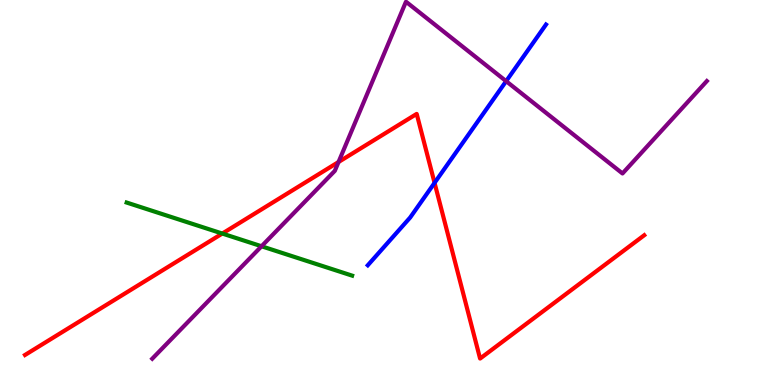[{'lines': ['blue', 'red'], 'intersections': [{'x': 5.61, 'y': 5.25}]}, {'lines': ['green', 'red'], 'intersections': [{'x': 2.87, 'y': 3.93}]}, {'lines': ['purple', 'red'], 'intersections': [{'x': 4.37, 'y': 5.79}]}, {'lines': ['blue', 'green'], 'intersections': []}, {'lines': ['blue', 'purple'], 'intersections': [{'x': 6.53, 'y': 7.89}]}, {'lines': ['green', 'purple'], 'intersections': [{'x': 3.37, 'y': 3.6}]}]